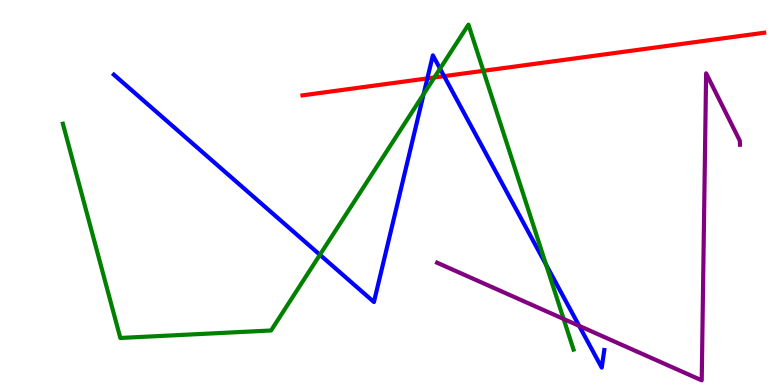[{'lines': ['blue', 'red'], 'intersections': [{'x': 5.51, 'y': 7.96}, {'x': 5.73, 'y': 8.02}]}, {'lines': ['green', 'red'], 'intersections': [{'x': 5.6, 'y': 7.99}, {'x': 6.24, 'y': 8.16}]}, {'lines': ['purple', 'red'], 'intersections': []}, {'lines': ['blue', 'green'], 'intersections': [{'x': 4.13, 'y': 3.38}, {'x': 5.47, 'y': 7.55}, {'x': 5.68, 'y': 8.22}, {'x': 7.05, 'y': 3.12}]}, {'lines': ['blue', 'purple'], 'intersections': [{'x': 7.47, 'y': 1.54}]}, {'lines': ['green', 'purple'], 'intersections': [{'x': 7.27, 'y': 1.72}]}]